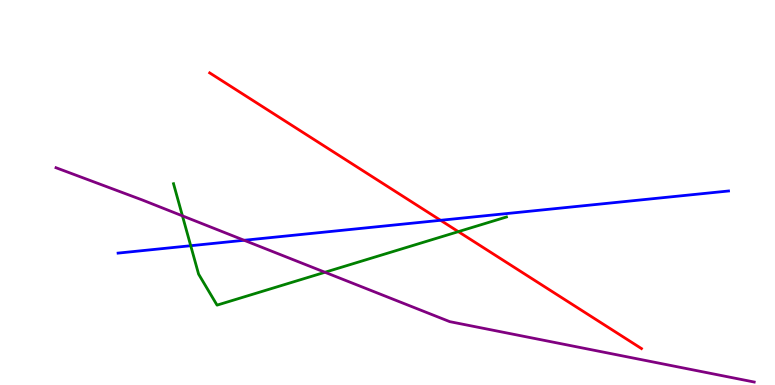[{'lines': ['blue', 'red'], 'intersections': [{'x': 5.68, 'y': 4.28}]}, {'lines': ['green', 'red'], 'intersections': [{'x': 5.91, 'y': 3.98}]}, {'lines': ['purple', 'red'], 'intersections': []}, {'lines': ['blue', 'green'], 'intersections': [{'x': 2.46, 'y': 3.62}]}, {'lines': ['blue', 'purple'], 'intersections': [{'x': 3.15, 'y': 3.76}]}, {'lines': ['green', 'purple'], 'intersections': [{'x': 2.35, 'y': 4.39}, {'x': 4.19, 'y': 2.93}]}]